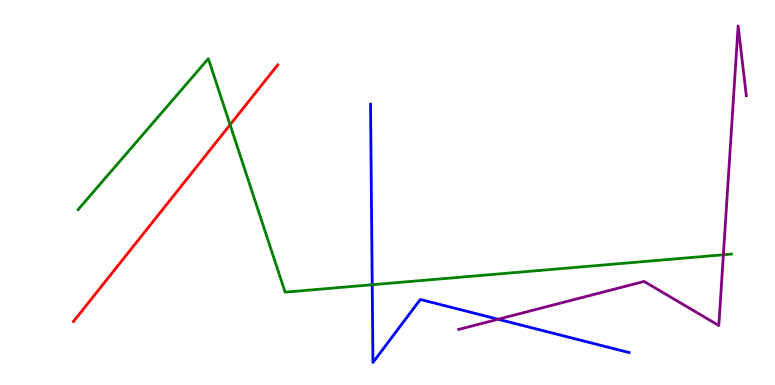[{'lines': ['blue', 'red'], 'intersections': []}, {'lines': ['green', 'red'], 'intersections': [{'x': 2.97, 'y': 6.76}]}, {'lines': ['purple', 'red'], 'intersections': []}, {'lines': ['blue', 'green'], 'intersections': [{'x': 4.8, 'y': 2.6}]}, {'lines': ['blue', 'purple'], 'intersections': [{'x': 6.43, 'y': 1.71}]}, {'lines': ['green', 'purple'], 'intersections': [{'x': 9.33, 'y': 3.38}]}]